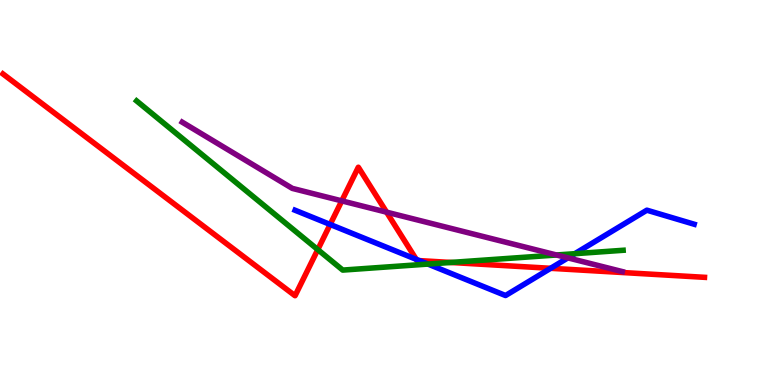[{'lines': ['blue', 'red'], 'intersections': [{'x': 4.26, 'y': 4.17}, {'x': 5.37, 'y': 3.26}, {'x': 5.41, 'y': 3.23}, {'x': 7.1, 'y': 3.03}]}, {'lines': ['green', 'red'], 'intersections': [{'x': 4.1, 'y': 3.52}, {'x': 5.82, 'y': 3.18}]}, {'lines': ['purple', 'red'], 'intersections': [{'x': 4.41, 'y': 4.78}, {'x': 4.99, 'y': 4.49}]}, {'lines': ['blue', 'green'], 'intersections': [{'x': 5.52, 'y': 3.14}, {'x': 7.42, 'y': 3.41}]}, {'lines': ['blue', 'purple'], 'intersections': [{'x': 7.33, 'y': 3.3}]}, {'lines': ['green', 'purple'], 'intersections': [{'x': 7.18, 'y': 3.38}]}]